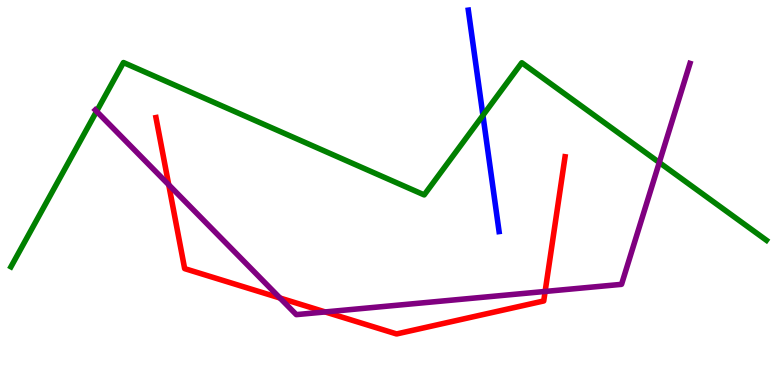[{'lines': ['blue', 'red'], 'intersections': []}, {'lines': ['green', 'red'], 'intersections': []}, {'lines': ['purple', 'red'], 'intersections': [{'x': 2.18, 'y': 5.2}, {'x': 3.61, 'y': 2.26}, {'x': 4.2, 'y': 1.9}, {'x': 7.03, 'y': 2.43}]}, {'lines': ['blue', 'green'], 'intersections': [{'x': 6.23, 'y': 7.0}]}, {'lines': ['blue', 'purple'], 'intersections': []}, {'lines': ['green', 'purple'], 'intersections': [{'x': 1.25, 'y': 7.11}, {'x': 8.51, 'y': 5.78}]}]